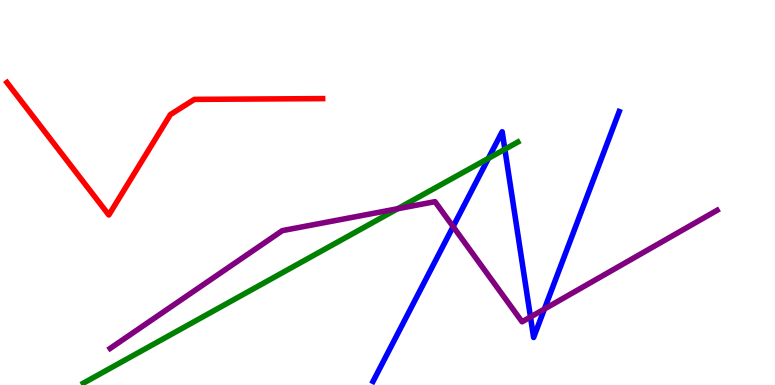[{'lines': ['blue', 'red'], 'intersections': []}, {'lines': ['green', 'red'], 'intersections': []}, {'lines': ['purple', 'red'], 'intersections': []}, {'lines': ['blue', 'green'], 'intersections': [{'x': 6.3, 'y': 5.89}, {'x': 6.51, 'y': 6.12}]}, {'lines': ['blue', 'purple'], 'intersections': [{'x': 5.85, 'y': 4.11}, {'x': 6.84, 'y': 1.77}, {'x': 7.02, 'y': 1.97}]}, {'lines': ['green', 'purple'], 'intersections': [{'x': 5.13, 'y': 4.58}]}]